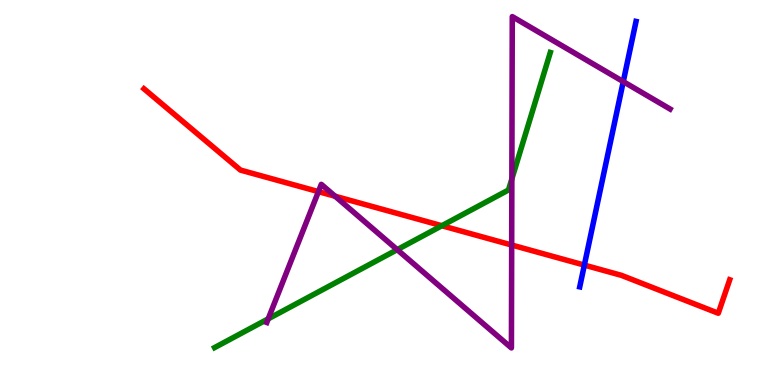[{'lines': ['blue', 'red'], 'intersections': [{'x': 7.54, 'y': 3.11}]}, {'lines': ['green', 'red'], 'intersections': [{'x': 5.7, 'y': 4.14}]}, {'lines': ['purple', 'red'], 'intersections': [{'x': 4.11, 'y': 5.02}, {'x': 4.32, 'y': 4.9}, {'x': 6.6, 'y': 3.64}]}, {'lines': ['blue', 'green'], 'intersections': []}, {'lines': ['blue', 'purple'], 'intersections': [{'x': 8.04, 'y': 7.88}]}, {'lines': ['green', 'purple'], 'intersections': [{'x': 3.46, 'y': 1.72}, {'x': 5.13, 'y': 3.52}, {'x': 6.6, 'y': 5.35}]}]